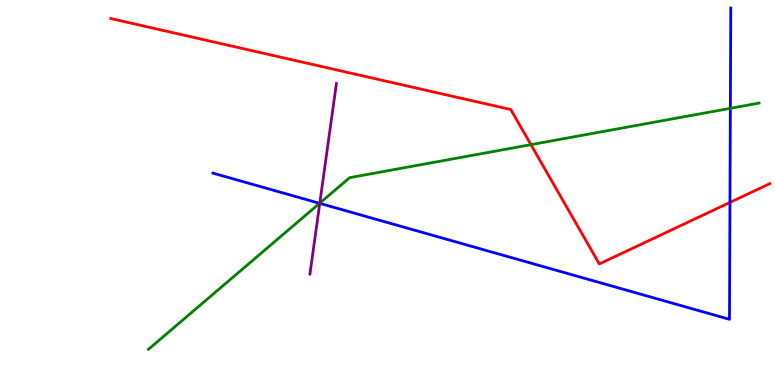[{'lines': ['blue', 'red'], 'intersections': [{'x': 9.42, 'y': 4.74}]}, {'lines': ['green', 'red'], 'intersections': [{'x': 6.85, 'y': 6.24}]}, {'lines': ['purple', 'red'], 'intersections': []}, {'lines': ['blue', 'green'], 'intersections': [{'x': 4.12, 'y': 4.72}, {'x': 9.42, 'y': 7.19}]}, {'lines': ['blue', 'purple'], 'intersections': [{'x': 4.13, 'y': 4.72}]}, {'lines': ['green', 'purple'], 'intersections': [{'x': 4.13, 'y': 4.72}]}]